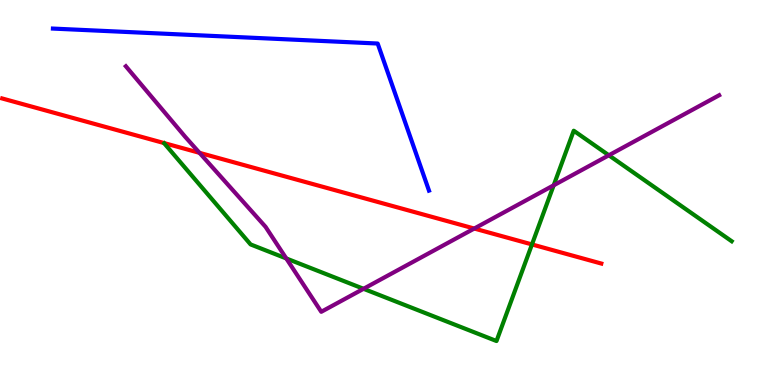[{'lines': ['blue', 'red'], 'intersections': []}, {'lines': ['green', 'red'], 'intersections': [{'x': 6.86, 'y': 3.65}]}, {'lines': ['purple', 'red'], 'intersections': [{'x': 2.57, 'y': 6.03}, {'x': 6.12, 'y': 4.06}]}, {'lines': ['blue', 'green'], 'intersections': []}, {'lines': ['blue', 'purple'], 'intersections': []}, {'lines': ['green', 'purple'], 'intersections': [{'x': 3.69, 'y': 3.29}, {'x': 4.69, 'y': 2.5}, {'x': 7.14, 'y': 5.19}, {'x': 7.86, 'y': 5.97}]}]